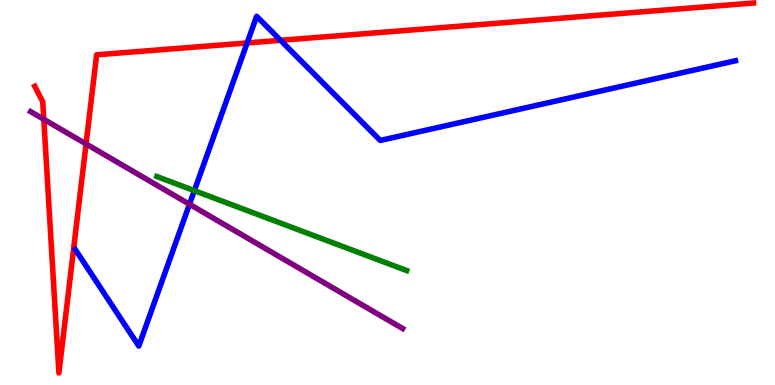[{'lines': ['blue', 'red'], 'intersections': [{'x': 3.19, 'y': 8.88}, {'x': 3.62, 'y': 8.95}]}, {'lines': ['green', 'red'], 'intersections': []}, {'lines': ['purple', 'red'], 'intersections': [{'x': 0.565, 'y': 6.9}, {'x': 1.11, 'y': 6.26}]}, {'lines': ['blue', 'green'], 'intersections': [{'x': 2.51, 'y': 5.05}]}, {'lines': ['blue', 'purple'], 'intersections': [{'x': 2.44, 'y': 4.69}]}, {'lines': ['green', 'purple'], 'intersections': []}]